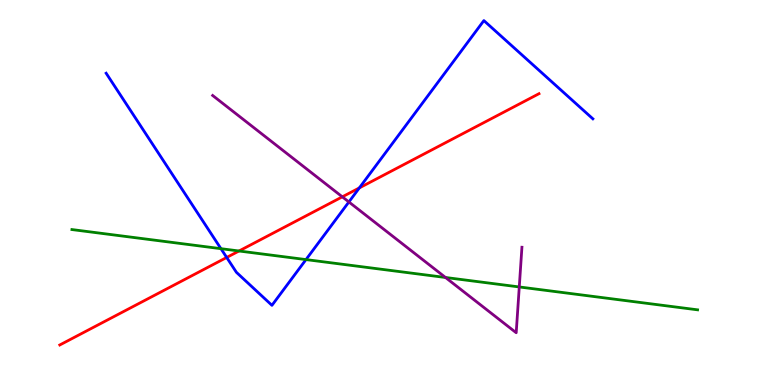[{'lines': ['blue', 'red'], 'intersections': [{'x': 2.93, 'y': 3.31}, {'x': 4.64, 'y': 5.12}]}, {'lines': ['green', 'red'], 'intersections': [{'x': 3.08, 'y': 3.48}]}, {'lines': ['purple', 'red'], 'intersections': [{'x': 4.42, 'y': 4.89}]}, {'lines': ['blue', 'green'], 'intersections': [{'x': 2.85, 'y': 3.54}, {'x': 3.95, 'y': 3.26}]}, {'lines': ['blue', 'purple'], 'intersections': [{'x': 4.5, 'y': 4.75}]}, {'lines': ['green', 'purple'], 'intersections': [{'x': 5.75, 'y': 2.79}, {'x': 6.7, 'y': 2.55}]}]